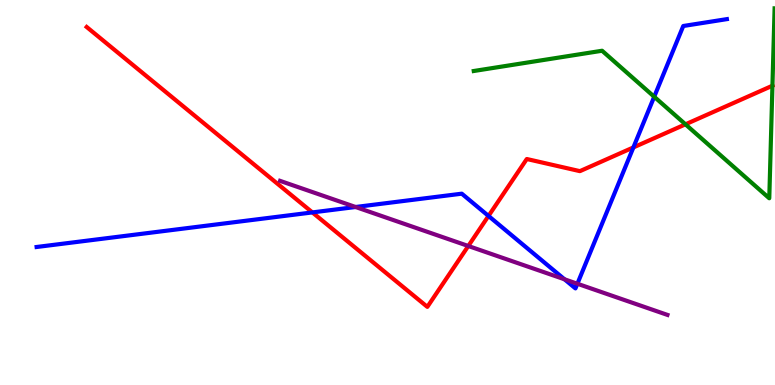[{'lines': ['blue', 'red'], 'intersections': [{'x': 4.03, 'y': 4.48}, {'x': 6.3, 'y': 4.39}, {'x': 8.17, 'y': 6.17}]}, {'lines': ['green', 'red'], 'intersections': [{'x': 8.84, 'y': 6.77}, {'x': 9.97, 'y': 7.77}]}, {'lines': ['purple', 'red'], 'intersections': [{'x': 6.04, 'y': 3.61}]}, {'lines': ['blue', 'green'], 'intersections': [{'x': 8.44, 'y': 7.49}]}, {'lines': ['blue', 'purple'], 'intersections': [{'x': 4.59, 'y': 4.62}, {'x': 7.28, 'y': 2.75}, {'x': 7.45, 'y': 2.63}]}, {'lines': ['green', 'purple'], 'intersections': []}]